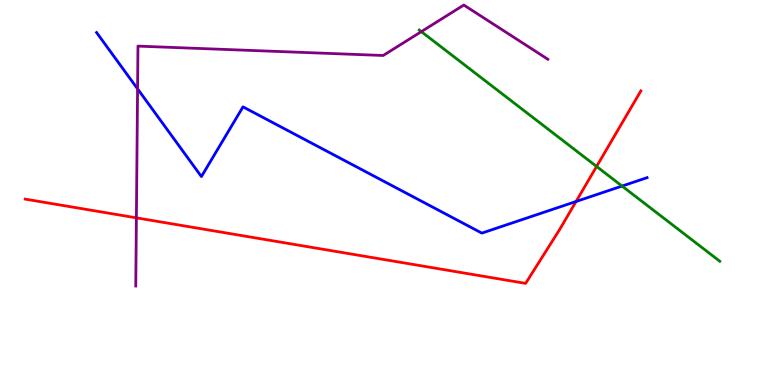[{'lines': ['blue', 'red'], 'intersections': [{'x': 7.43, 'y': 4.77}]}, {'lines': ['green', 'red'], 'intersections': [{'x': 7.7, 'y': 5.68}]}, {'lines': ['purple', 'red'], 'intersections': [{'x': 1.76, 'y': 4.34}]}, {'lines': ['blue', 'green'], 'intersections': [{'x': 8.03, 'y': 5.17}]}, {'lines': ['blue', 'purple'], 'intersections': [{'x': 1.78, 'y': 7.69}]}, {'lines': ['green', 'purple'], 'intersections': [{'x': 5.44, 'y': 9.18}]}]